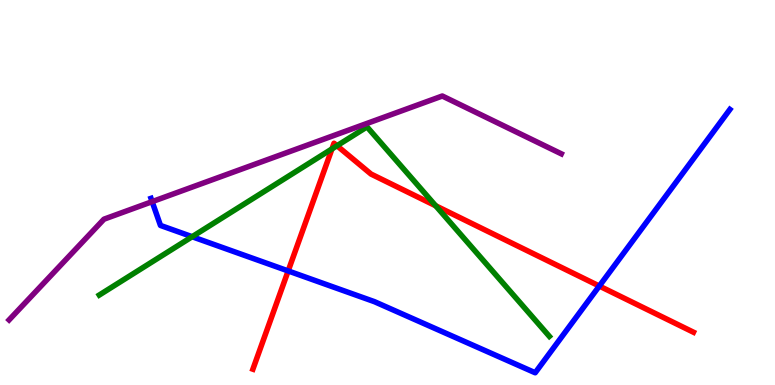[{'lines': ['blue', 'red'], 'intersections': [{'x': 3.72, 'y': 2.96}, {'x': 7.73, 'y': 2.57}]}, {'lines': ['green', 'red'], 'intersections': [{'x': 4.28, 'y': 6.13}, {'x': 4.35, 'y': 6.21}, {'x': 5.62, 'y': 4.66}]}, {'lines': ['purple', 'red'], 'intersections': []}, {'lines': ['blue', 'green'], 'intersections': [{'x': 2.48, 'y': 3.85}]}, {'lines': ['blue', 'purple'], 'intersections': [{'x': 1.96, 'y': 4.76}]}, {'lines': ['green', 'purple'], 'intersections': []}]